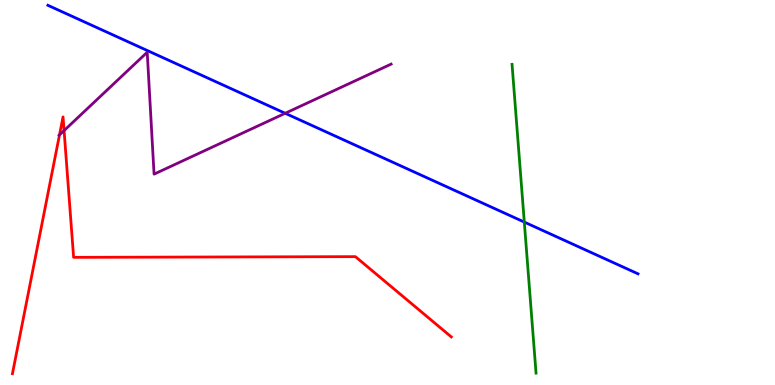[{'lines': ['blue', 'red'], 'intersections': []}, {'lines': ['green', 'red'], 'intersections': []}, {'lines': ['purple', 'red'], 'intersections': [{'x': 0.768, 'y': 6.5}, {'x': 0.827, 'y': 6.61}]}, {'lines': ['blue', 'green'], 'intersections': [{'x': 6.77, 'y': 4.23}]}, {'lines': ['blue', 'purple'], 'intersections': [{'x': 3.68, 'y': 7.06}]}, {'lines': ['green', 'purple'], 'intersections': []}]